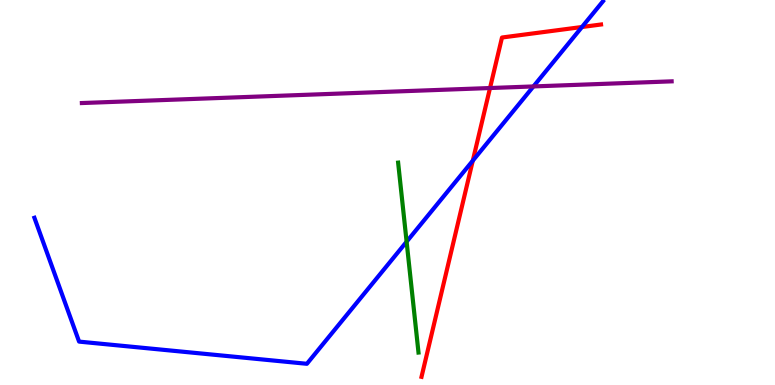[{'lines': ['blue', 'red'], 'intersections': [{'x': 6.1, 'y': 5.83}, {'x': 7.51, 'y': 9.3}]}, {'lines': ['green', 'red'], 'intersections': []}, {'lines': ['purple', 'red'], 'intersections': [{'x': 6.32, 'y': 7.71}]}, {'lines': ['blue', 'green'], 'intersections': [{'x': 5.25, 'y': 3.72}]}, {'lines': ['blue', 'purple'], 'intersections': [{'x': 6.88, 'y': 7.75}]}, {'lines': ['green', 'purple'], 'intersections': []}]